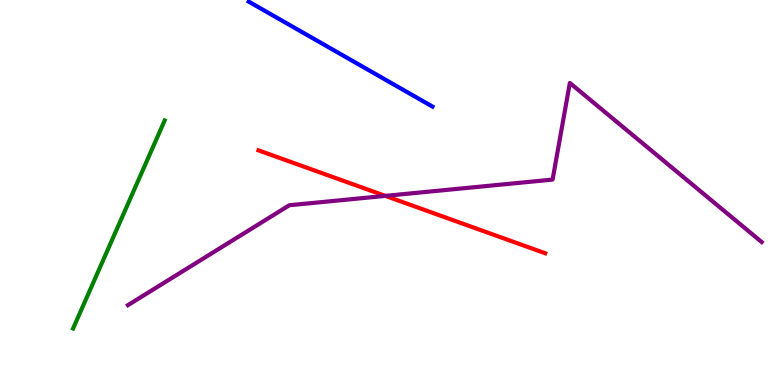[{'lines': ['blue', 'red'], 'intersections': []}, {'lines': ['green', 'red'], 'intersections': []}, {'lines': ['purple', 'red'], 'intersections': [{'x': 4.97, 'y': 4.91}]}, {'lines': ['blue', 'green'], 'intersections': []}, {'lines': ['blue', 'purple'], 'intersections': []}, {'lines': ['green', 'purple'], 'intersections': []}]